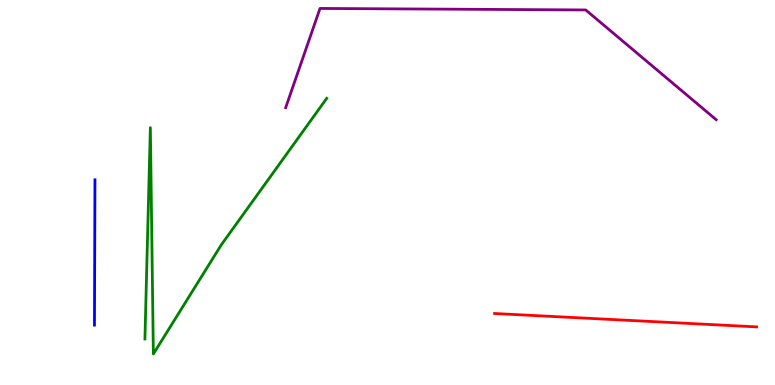[{'lines': ['blue', 'red'], 'intersections': []}, {'lines': ['green', 'red'], 'intersections': []}, {'lines': ['purple', 'red'], 'intersections': []}, {'lines': ['blue', 'green'], 'intersections': []}, {'lines': ['blue', 'purple'], 'intersections': []}, {'lines': ['green', 'purple'], 'intersections': []}]